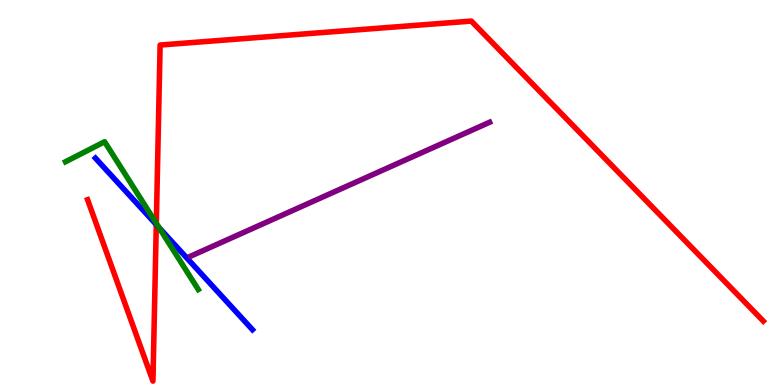[{'lines': ['blue', 'red'], 'intersections': [{'x': 2.02, 'y': 4.17}]}, {'lines': ['green', 'red'], 'intersections': [{'x': 2.02, 'y': 4.2}]}, {'lines': ['purple', 'red'], 'intersections': []}, {'lines': ['blue', 'green'], 'intersections': [{'x': 2.05, 'y': 4.09}]}, {'lines': ['blue', 'purple'], 'intersections': []}, {'lines': ['green', 'purple'], 'intersections': []}]